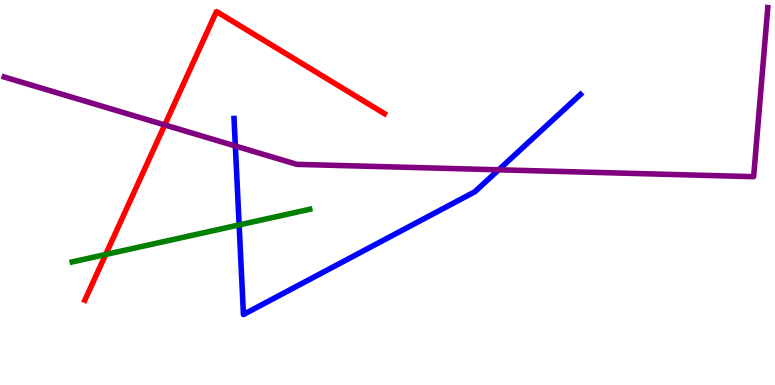[{'lines': ['blue', 'red'], 'intersections': []}, {'lines': ['green', 'red'], 'intersections': [{'x': 1.36, 'y': 3.39}]}, {'lines': ['purple', 'red'], 'intersections': [{'x': 2.13, 'y': 6.76}]}, {'lines': ['blue', 'green'], 'intersections': [{'x': 3.09, 'y': 4.16}]}, {'lines': ['blue', 'purple'], 'intersections': [{'x': 3.04, 'y': 6.21}, {'x': 6.43, 'y': 5.59}]}, {'lines': ['green', 'purple'], 'intersections': []}]